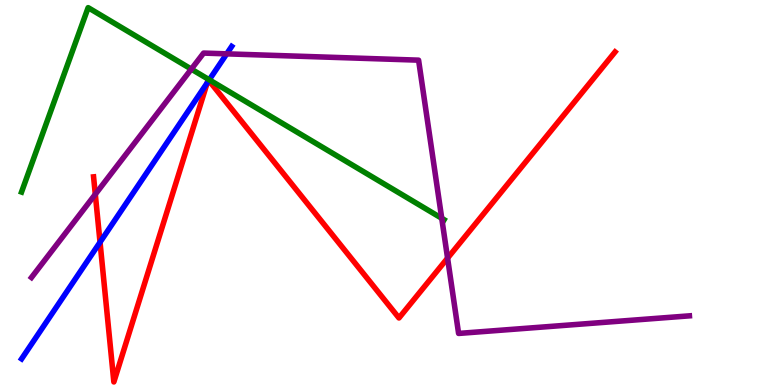[{'lines': ['blue', 'red'], 'intersections': [{'x': 1.29, 'y': 3.71}, {'x': 2.67, 'y': 7.85}, {'x': 2.69, 'y': 7.91}]}, {'lines': ['green', 'red'], 'intersections': []}, {'lines': ['purple', 'red'], 'intersections': [{'x': 1.23, 'y': 4.95}, {'x': 5.78, 'y': 3.3}]}, {'lines': ['blue', 'green'], 'intersections': [{'x': 2.7, 'y': 7.93}]}, {'lines': ['blue', 'purple'], 'intersections': [{'x': 2.93, 'y': 8.6}]}, {'lines': ['green', 'purple'], 'intersections': [{'x': 2.47, 'y': 8.21}, {'x': 5.7, 'y': 4.33}]}]